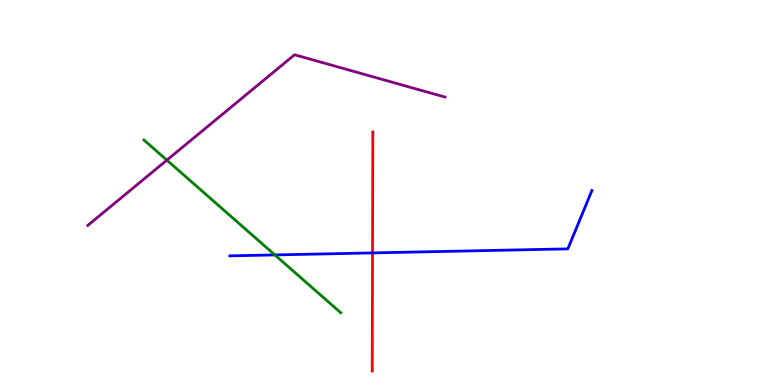[{'lines': ['blue', 'red'], 'intersections': [{'x': 4.81, 'y': 3.43}]}, {'lines': ['green', 'red'], 'intersections': []}, {'lines': ['purple', 'red'], 'intersections': []}, {'lines': ['blue', 'green'], 'intersections': [{'x': 3.55, 'y': 3.38}]}, {'lines': ['blue', 'purple'], 'intersections': []}, {'lines': ['green', 'purple'], 'intersections': [{'x': 2.15, 'y': 5.84}]}]